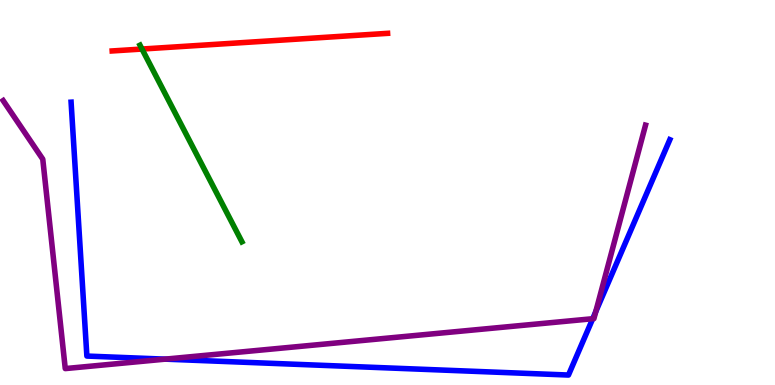[{'lines': ['blue', 'red'], 'intersections': []}, {'lines': ['green', 'red'], 'intersections': [{'x': 1.83, 'y': 8.73}]}, {'lines': ['purple', 'red'], 'intersections': []}, {'lines': ['blue', 'green'], 'intersections': []}, {'lines': ['blue', 'purple'], 'intersections': [{'x': 2.13, 'y': 0.672}, {'x': 7.65, 'y': 1.72}, {'x': 7.69, 'y': 1.91}]}, {'lines': ['green', 'purple'], 'intersections': []}]